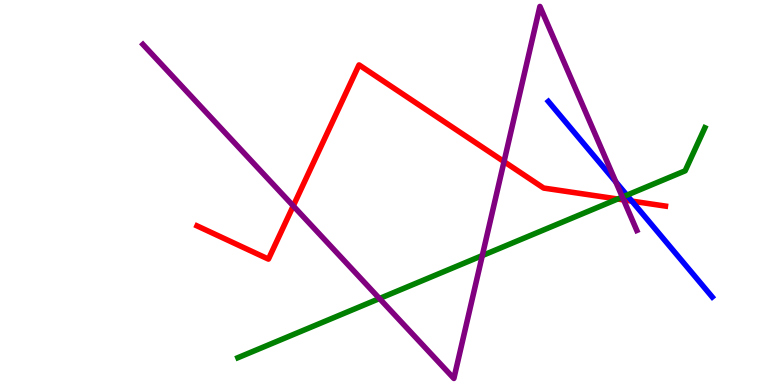[{'lines': ['blue', 'red'], 'intersections': [{'x': 8.15, 'y': 4.78}]}, {'lines': ['green', 'red'], 'intersections': [{'x': 7.97, 'y': 4.83}]}, {'lines': ['purple', 'red'], 'intersections': [{'x': 3.78, 'y': 4.65}, {'x': 6.5, 'y': 5.8}, {'x': 8.05, 'y': 4.81}]}, {'lines': ['blue', 'green'], 'intersections': [{'x': 8.09, 'y': 4.93}]}, {'lines': ['blue', 'purple'], 'intersections': [{'x': 7.95, 'y': 5.27}]}, {'lines': ['green', 'purple'], 'intersections': [{'x': 4.9, 'y': 2.25}, {'x': 6.22, 'y': 3.36}, {'x': 8.03, 'y': 4.88}]}]